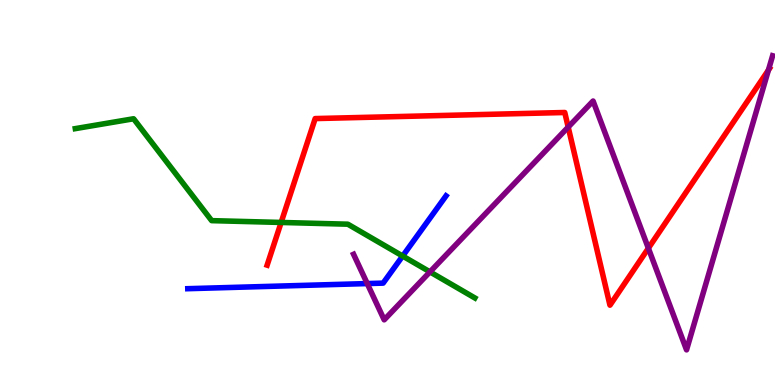[{'lines': ['blue', 'red'], 'intersections': []}, {'lines': ['green', 'red'], 'intersections': [{'x': 3.63, 'y': 4.22}]}, {'lines': ['purple', 'red'], 'intersections': [{'x': 7.33, 'y': 6.7}, {'x': 8.37, 'y': 3.55}, {'x': 9.91, 'y': 8.18}]}, {'lines': ['blue', 'green'], 'intersections': [{'x': 5.2, 'y': 3.35}]}, {'lines': ['blue', 'purple'], 'intersections': [{'x': 4.74, 'y': 2.63}]}, {'lines': ['green', 'purple'], 'intersections': [{'x': 5.55, 'y': 2.94}]}]